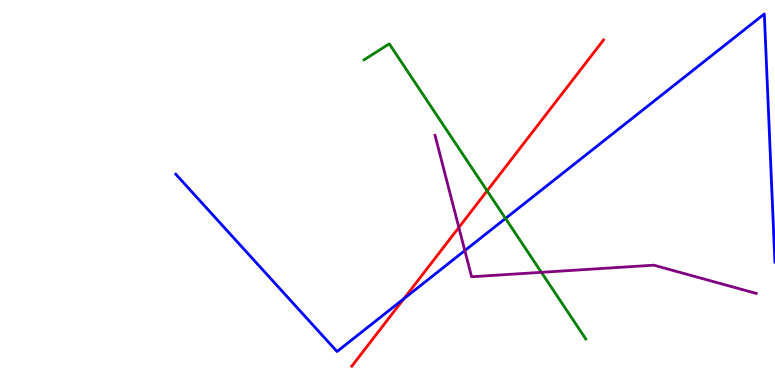[{'lines': ['blue', 'red'], 'intersections': [{'x': 5.21, 'y': 2.24}]}, {'lines': ['green', 'red'], 'intersections': [{'x': 6.29, 'y': 5.04}]}, {'lines': ['purple', 'red'], 'intersections': [{'x': 5.92, 'y': 4.09}]}, {'lines': ['blue', 'green'], 'intersections': [{'x': 6.52, 'y': 4.33}]}, {'lines': ['blue', 'purple'], 'intersections': [{'x': 6.0, 'y': 3.49}]}, {'lines': ['green', 'purple'], 'intersections': [{'x': 6.99, 'y': 2.93}]}]